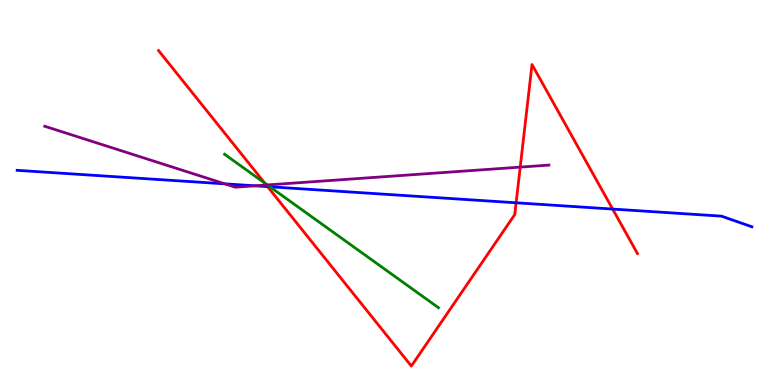[{'lines': ['blue', 'red'], 'intersections': [{'x': 3.45, 'y': 5.15}, {'x': 6.66, 'y': 4.73}, {'x': 7.91, 'y': 4.57}]}, {'lines': ['green', 'red'], 'intersections': [{'x': 3.42, 'y': 5.25}]}, {'lines': ['purple', 'red'], 'intersections': [{'x': 3.44, 'y': 5.19}, {'x': 6.71, 'y': 5.66}]}, {'lines': ['blue', 'green'], 'intersections': [{'x': 3.48, 'y': 5.15}]}, {'lines': ['blue', 'purple'], 'intersections': [{'x': 2.9, 'y': 5.22}, {'x': 3.29, 'y': 5.17}]}, {'lines': ['green', 'purple'], 'intersections': [{'x': 3.45, 'y': 5.2}]}]